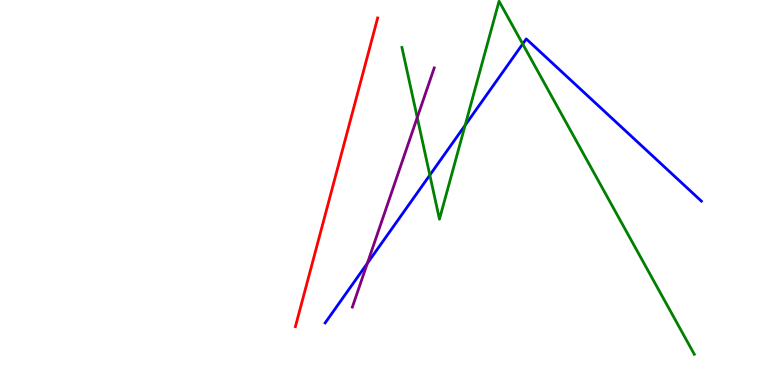[{'lines': ['blue', 'red'], 'intersections': []}, {'lines': ['green', 'red'], 'intersections': []}, {'lines': ['purple', 'red'], 'intersections': []}, {'lines': ['blue', 'green'], 'intersections': [{'x': 5.55, 'y': 5.45}, {'x': 6.0, 'y': 6.75}, {'x': 6.74, 'y': 8.86}]}, {'lines': ['blue', 'purple'], 'intersections': [{'x': 4.74, 'y': 3.16}]}, {'lines': ['green', 'purple'], 'intersections': [{'x': 5.38, 'y': 6.95}]}]